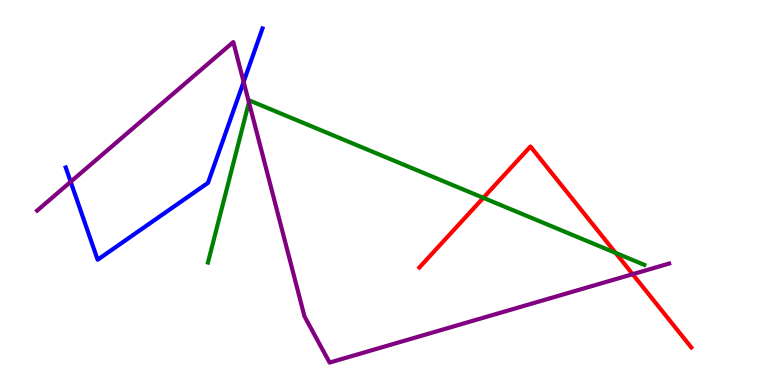[{'lines': ['blue', 'red'], 'intersections': []}, {'lines': ['green', 'red'], 'intersections': [{'x': 6.24, 'y': 4.86}, {'x': 7.94, 'y': 3.43}]}, {'lines': ['purple', 'red'], 'intersections': [{'x': 8.16, 'y': 2.88}]}, {'lines': ['blue', 'green'], 'intersections': []}, {'lines': ['blue', 'purple'], 'intersections': [{'x': 0.912, 'y': 5.28}, {'x': 3.14, 'y': 7.87}]}, {'lines': ['green', 'purple'], 'intersections': [{'x': 3.21, 'y': 7.34}]}]